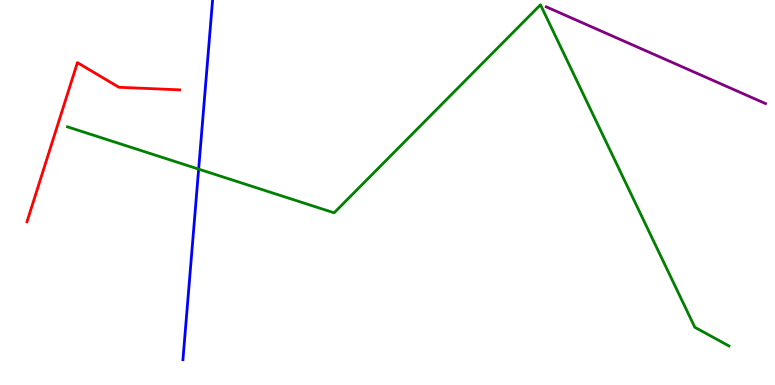[{'lines': ['blue', 'red'], 'intersections': []}, {'lines': ['green', 'red'], 'intersections': []}, {'lines': ['purple', 'red'], 'intersections': []}, {'lines': ['blue', 'green'], 'intersections': [{'x': 2.56, 'y': 5.61}]}, {'lines': ['blue', 'purple'], 'intersections': []}, {'lines': ['green', 'purple'], 'intersections': []}]